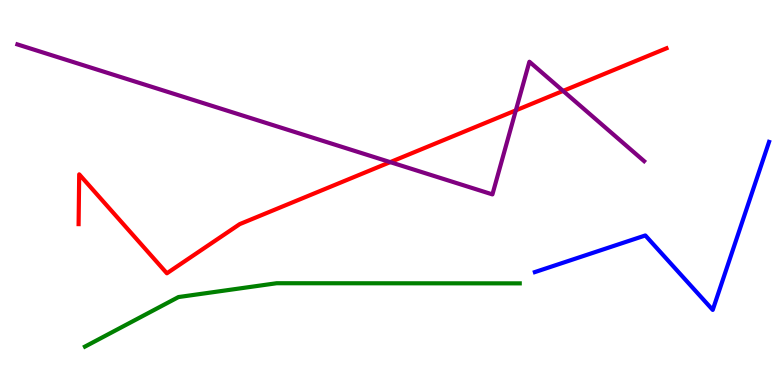[{'lines': ['blue', 'red'], 'intersections': []}, {'lines': ['green', 'red'], 'intersections': []}, {'lines': ['purple', 'red'], 'intersections': [{'x': 5.03, 'y': 5.79}, {'x': 6.66, 'y': 7.13}, {'x': 7.27, 'y': 7.64}]}, {'lines': ['blue', 'green'], 'intersections': []}, {'lines': ['blue', 'purple'], 'intersections': []}, {'lines': ['green', 'purple'], 'intersections': []}]